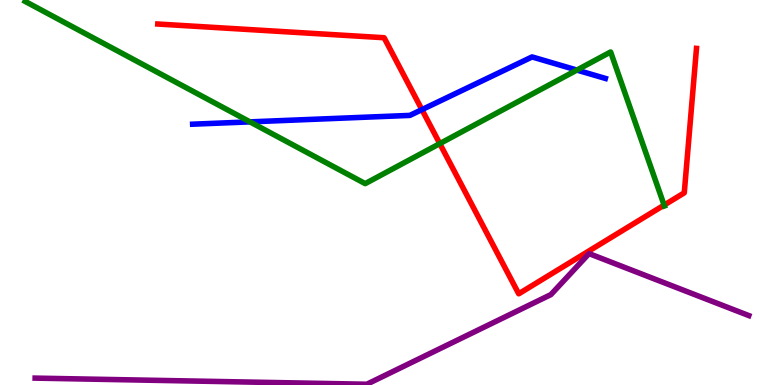[{'lines': ['blue', 'red'], 'intersections': [{'x': 5.44, 'y': 7.15}]}, {'lines': ['green', 'red'], 'intersections': [{'x': 5.67, 'y': 6.27}, {'x': 8.57, 'y': 4.67}]}, {'lines': ['purple', 'red'], 'intersections': []}, {'lines': ['blue', 'green'], 'intersections': [{'x': 3.23, 'y': 6.83}, {'x': 7.44, 'y': 8.18}]}, {'lines': ['blue', 'purple'], 'intersections': []}, {'lines': ['green', 'purple'], 'intersections': []}]